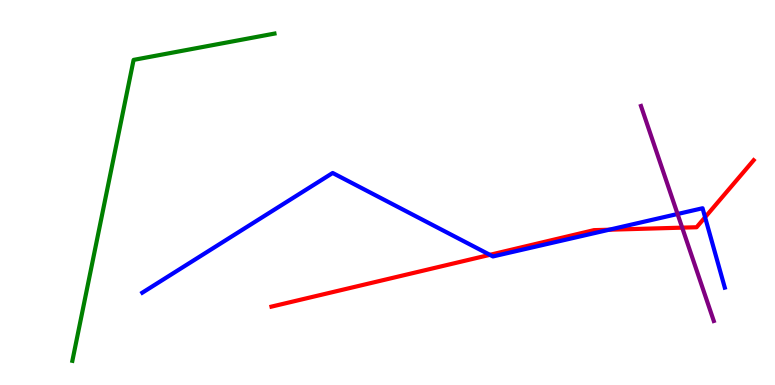[{'lines': ['blue', 'red'], 'intersections': [{'x': 6.32, 'y': 3.38}, {'x': 7.86, 'y': 4.03}, {'x': 9.1, 'y': 4.36}]}, {'lines': ['green', 'red'], 'intersections': []}, {'lines': ['purple', 'red'], 'intersections': [{'x': 8.8, 'y': 4.09}]}, {'lines': ['blue', 'green'], 'intersections': []}, {'lines': ['blue', 'purple'], 'intersections': [{'x': 8.74, 'y': 4.44}]}, {'lines': ['green', 'purple'], 'intersections': []}]